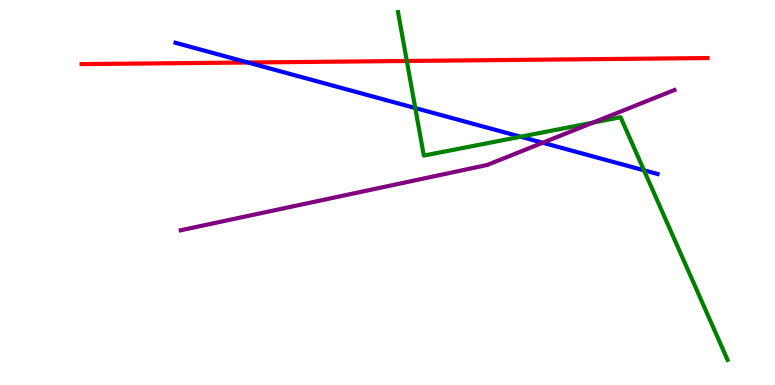[{'lines': ['blue', 'red'], 'intersections': [{'x': 3.2, 'y': 8.38}]}, {'lines': ['green', 'red'], 'intersections': [{'x': 5.25, 'y': 8.42}]}, {'lines': ['purple', 'red'], 'intersections': []}, {'lines': ['blue', 'green'], 'intersections': [{'x': 5.36, 'y': 7.19}, {'x': 6.72, 'y': 6.45}, {'x': 8.31, 'y': 5.58}]}, {'lines': ['blue', 'purple'], 'intersections': [{'x': 7.0, 'y': 6.29}]}, {'lines': ['green', 'purple'], 'intersections': [{'x': 7.65, 'y': 6.82}]}]